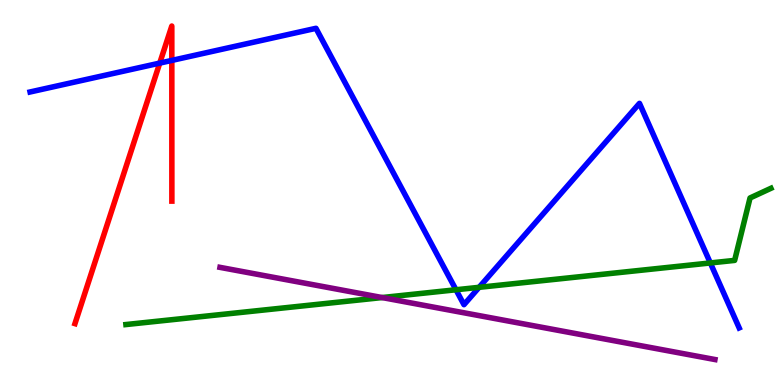[{'lines': ['blue', 'red'], 'intersections': [{'x': 2.06, 'y': 8.36}, {'x': 2.22, 'y': 8.43}]}, {'lines': ['green', 'red'], 'intersections': []}, {'lines': ['purple', 'red'], 'intersections': []}, {'lines': ['blue', 'green'], 'intersections': [{'x': 5.88, 'y': 2.47}, {'x': 6.18, 'y': 2.54}, {'x': 9.17, 'y': 3.17}]}, {'lines': ['blue', 'purple'], 'intersections': []}, {'lines': ['green', 'purple'], 'intersections': [{'x': 4.93, 'y': 2.27}]}]